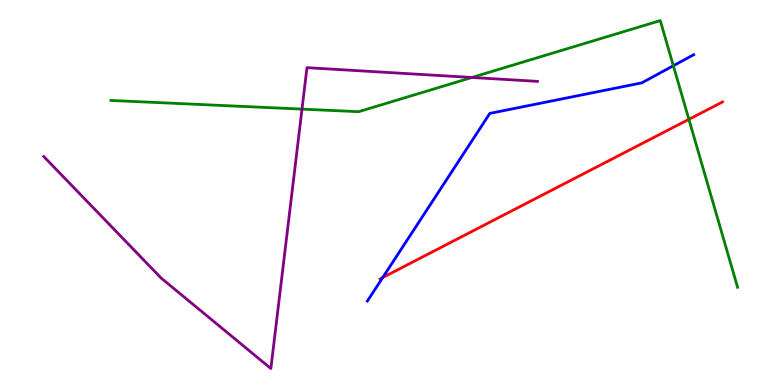[{'lines': ['blue', 'red'], 'intersections': [{'x': 4.94, 'y': 2.79}]}, {'lines': ['green', 'red'], 'intersections': [{'x': 8.89, 'y': 6.9}]}, {'lines': ['purple', 'red'], 'intersections': []}, {'lines': ['blue', 'green'], 'intersections': [{'x': 8.69, 'y': 8.29}]}, {'lines': ['blue', 'purple'], 'intersections': []}, {'lines': ['green', 'purple'], 'intersections': [{'x': 3.9, 'y': 7.17}, {'x': 6.09, 'y': 7.99}]}]